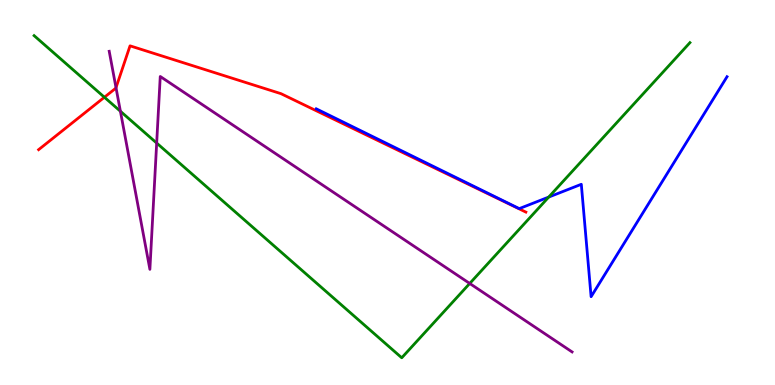[{'lines': ['blue', 'red'], 'intersections': []}, {'lines': ['green', 'red'], 'intersections': [{'x': 1.35, 'y': 7.47}]}, {'lines': ['purple', 'red'], 'intersections': [{'x': 1.5, 'y': 7.72}]}, {'lines': ['blue', 'green'], 'intersections': [{'x': 7.08, 'y': 4.88}]}, {'lines': ['blue', 'purple'], 'intersections': []}, {'lines': ['green', 'purple'], 'intersections': [{'x': 1.55, 'y': 7.11}, {'x': 2.02, 'y': 6.28}, {'x': 6.06, 'y': 2.64}]}]